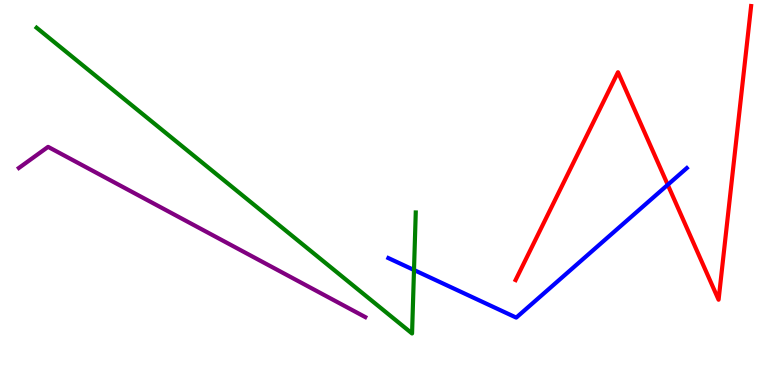[{'lines': ['blue', 'red'], 'intersections': [{'x': 8.62, 'y': 5.2}]}, {'lines': ['green', 'red'], 'intersections': []}, {'lines': ['purple', 'red'], 'intersections': []}, {'lines': ['blue', 'green'], 'intersections': [{'x': 5.34, 'y': 2.99}]}, {'lines': ['blue', 'purple'], 'intersections': []}, {'lines': ['green', 'purple'], 'intersections': []}]